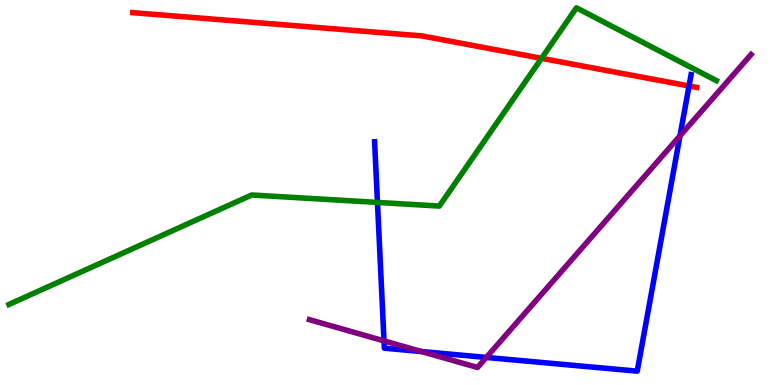[{'lines': ['blue', 'red'], 'intersections': [{'x': 8.89, 'y': 7.77}]}, {'lines': ['green', 'red'], 'intersections': [{'x': 6.99, 'y': 8.49}]}, {'lines': ['purple', 'red'], 'intersections': []}, {'lines': ['blue', 'green'], 'intersections': [{'x': 4.87, 'y': 4.74}]}, {'lines': ['blue', 'purple'], 'intersections': [{'x': 4.95, 'y': 1.15}, {'x': 5.44, 'y': 0.869}, {'x': 6.28, 'y': 0.716}, {'x': 8.77, 'y': 6.47}]}, {'lines': ['green', 'purple'], 'intersections': []}]